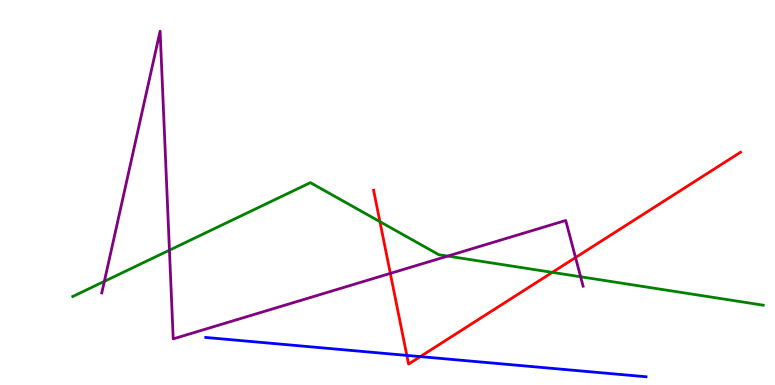[{'lines': ['blue', 'red'], 'intersections': [{'x': 5.25, 'y': 0.769}, {'x': 5.42, 'y': 0.737}]}, {'lines': ['green', 'red'], 'intersections': [{'x': 4.9, 'y': 4.24}, {'x': 7.13, 'y': 2.93}]}, {'lines': ['purple', 'red'], 'intersections': [{'x': 5.04, 'y': 2.9}, {'x': 7.43, 'y': 3.31}]}, {'lines': ['blue', 'green'], 'intersections': []}, {'lines': ['blue', 'purple'], 'intersections': []}, {'lines': ['green', 'purple'], 'intersections': [{'x': 1.35, 'y': 2.69}, {'x': 2.19, 'y': 3.5}, {'x': 5.78, 'y': 3.35}, {'x': 7.49, 'y': 2.81}]}]